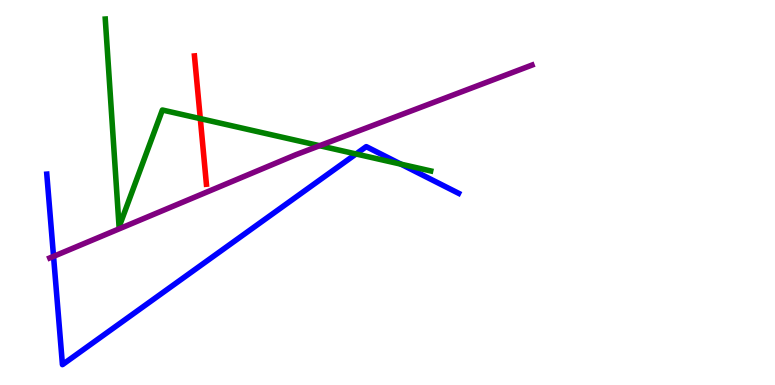[{'lines': ['blue', 'red'], 'intersections': []}, {'lines': ['green', 'red'], 'intersections': [{'x': 2.58, 'y': 6.92}]}, {'lines': ['purple', 'red'], 'intersections': []}, {'lines': ['blue', 'green'], 'intersections': [{'x': 4.59, 'y': 6.0}, {'x': 5.17, 'y': 5.74}]}, {'lines': ['blue', 'purple'], 'intersections': [{'x': 0.691, 'y': 3.34}]}, {'lines': ['green', 'purple'], 'intersections': [{'x': 4.12, 'y': 6.22}]}]